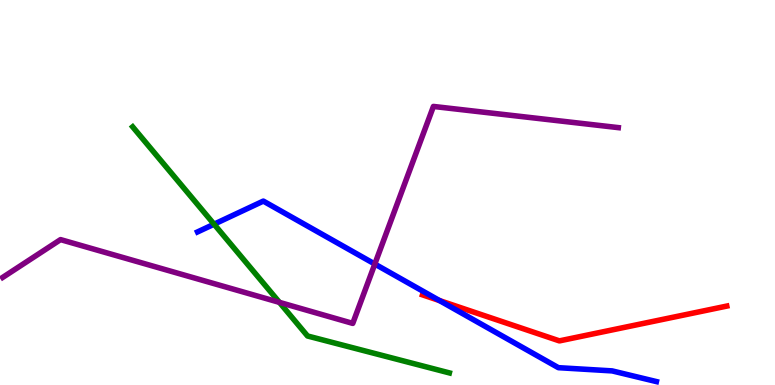[{'lines': ['blue', 'red'], 'intersections': [{'x': 5.67, 'y': 2.19}]}, {'lines': ['green', 'red'], 'intersections': []}, {'lines': ['purple', 'red'], 'intersections': []}, {'lines': ['blue', 'green'], 'intersections': [{'x': 2.76, 'y': 4.18}]}, {'lines': ['blue', 'purple'], 'intersections': [{'x': 4.84, 'y': 3.14}]}, {'lines': ['green', 'purple'], 'intersections': [{'x': 3.61, 'y': 2.15}]}]